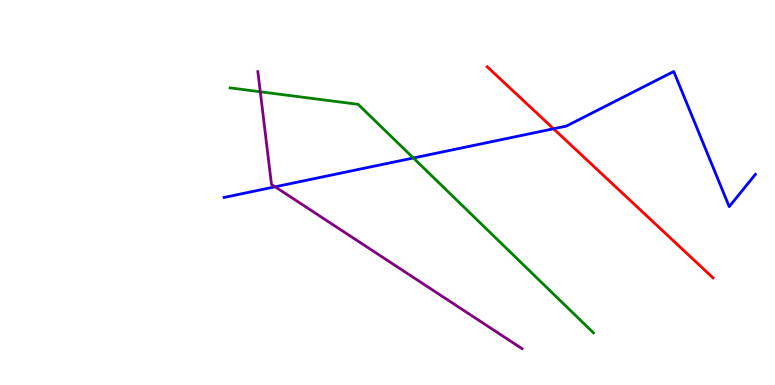[{'lines': ['blue', 'red'], 'intersections': [{'x': 7.14, 'y': 6.66}]}, {'lines': ['green', 'red'], 'intersections': []}, {'lines': ['purple', 'red'], 'intersections': []}, {'lines': ['blue', 'green'], 'intersections': [{'x': 5.33, 'y': 5.9}]}, {'lines': ['blue', 'purple'], 'intersections': [{'x': 3.55, 'y': 5.15}]}, {'lines': ['green', 'purple'], 'intersections': [{'x': 3.36, 'y': 7.62}]}]